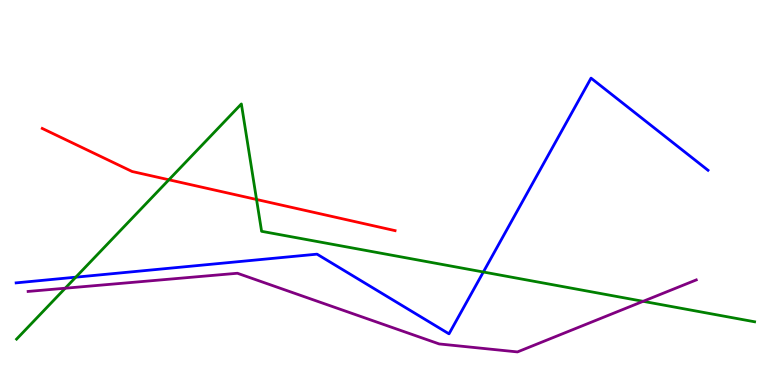[{'lines': ['blue', 'red'], 'intersections': []}, {'lines': ['green', 'red'], 'intersections': [{'x': 2.18, 'y': 5.33}, {'x': 3.31, 'y': 4.82}]}, {'lines': ['purple', 'red'], 'intersections': []}, {'lines': ['blue', 'green'], 'intersections': [{'x': 0.978, 'y': 2.8}, {'x': 6.24, 'y': 2.94}]}, {'lines': ['blue', 'purple'], 'intersections': []}, {'lines': ['green', 'purple'], 'intersections': [{'x': 0.842, 'y': 2.51}, {'x': 8.3, 'y': 2.17}]}]